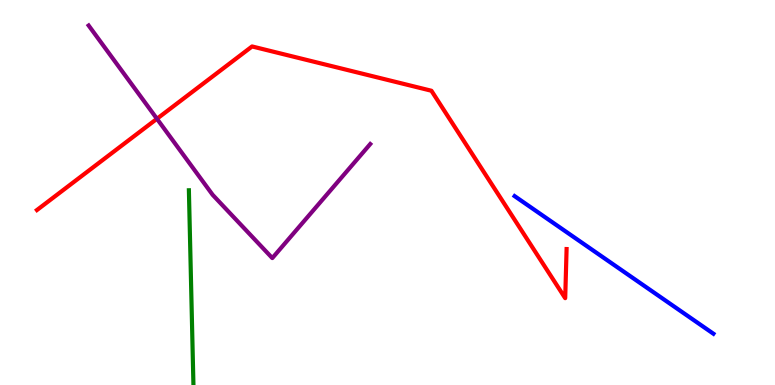[{'lines': ['blue', 'red'], 'intersections': []}, {'lines': ['green', 'red'], 'intersections': []}, {'lines': ['purple', 'red'], 'intersections': [{'x': 2.03, 'y': 6.91}]}, {'lines': ['blue', 'green'], 'intersections': []}, {'lines': ['blue', 'purple'], 'intersections': []}, {'lines': ['green', 'purple'], 'intersections': []}]